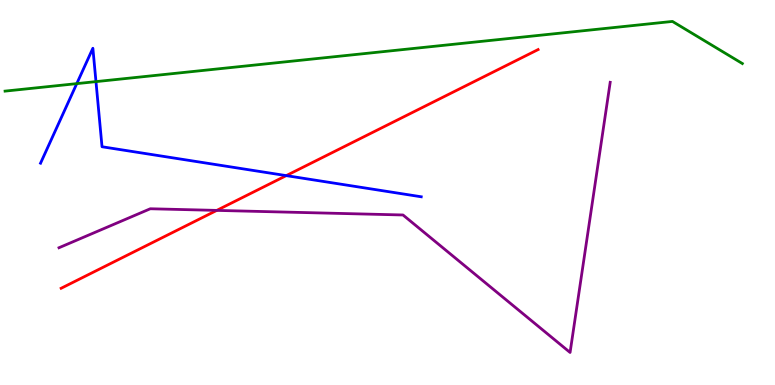[{'lines': ['blue', 'red'], 'intersections': [{'x': 3.69, 'y': 5.44}]}, {'lines': ['green', 'red'], 'intersections': []}, {'lines': ['purple', 'red'], 'intersections': [{'x': 2.8, 'y': 4.54}]}, {'lines': ['blue', 'green'], 'intersections': [{'x': 0.991, 'y': 7.83}, {'x': 1.24, 'y': 7.88}]}, {'lines': ['blue', 'purple'], 'intersections': []}, {'lines': ['green', 'purple'], 'intersections': []}]